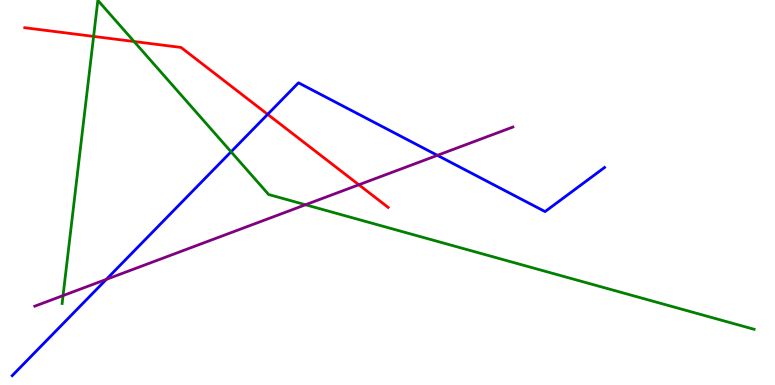[{'lines': ['blue', 'red'], 'intersections': [{'x': 3.45, 'y': 7.03}]}, {'lines': ['green', 'red'], 'intersections': [{'x': 1.21, 'y': 9.05}, {'x': 1.73, 'y': 8.92}]}, {'lines': ['purple', 'red'], 'intersections': [{'x': 4.63, 'y': 5.2}]}, {'lines': ['blue', 'green'], 'intersections': [{'x': 2.98, 'y': 6.06}]}, {'lines': ['blue', 'purple'], 'intersections': [{'x': 1.37, 'y': 2.74}, {'x': 5.64, 'y': 5.97}]}, {'lines': ['green', 'purple'], 'intersections': [{'x': 0.814, 'y': 2.32}, {'x': 3.94, 'y': 4.68}]}]